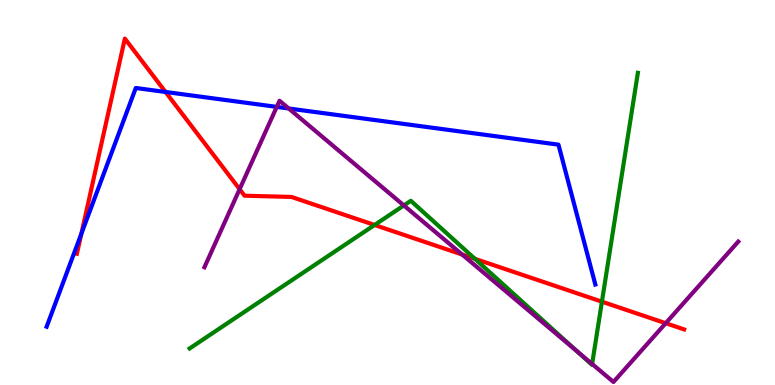[{'lines': ['blue', 'red'], 'intersections': [{'x': 1.05, 'y': 3.93}, {'x': 2.14, 'y': 7.61}]}, {'lines': ['green', 'red'], 'intersections': [{'x': 4.83, 'y': 4.16}, {'x': 6.13, 'y': 3.28}, {'x': 7.77, 'y': 2.16}]}, {'lines': ['purple', 'red'], 'intersections': [{'x': 3.09, 'y': 5.09}, {'x': 5.96, 'y': 3.39}, {'x': 8.59, 'y': 1.6}]}, {'lines': ['blue', 'green'], 'intersections': []}, {'lines': ['blue', 'purple'], 'intersections': [{'x': 3.57, 'y': 7.22}, {'x': 3.73, 'y': 7.18}]}, {'lines': ['green', 'purple'], 'intersections': [{'x': 5.21, 'y': 4.66}, {'x': 7.44, 'y': 0.885}, {'x': 7.64, 'y': 0.546}]}]